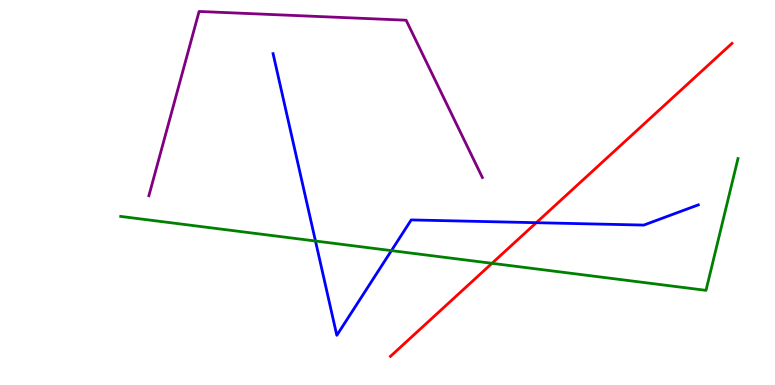[{'lines': ['blue', 'red'], 'intersections': [{'x': 6.92, 'y': 4.22}]}, {'lines': ['green', 'red'], 'intersections': [{'x': 6.35, 'y': 3.16}]}, {'lines': ['purple', 'red'], 'intersections': []}, {'lines': ['blue', 'green'], 'intersections': [{'x': 4.07, 'y': 3.74}, {'x': 5.05, 'y': 3.49}]}, {'lines': ['blue', 'purple'], 'intersections': []}, {'lines': ['green', 'purple'], 'intersections': []}]